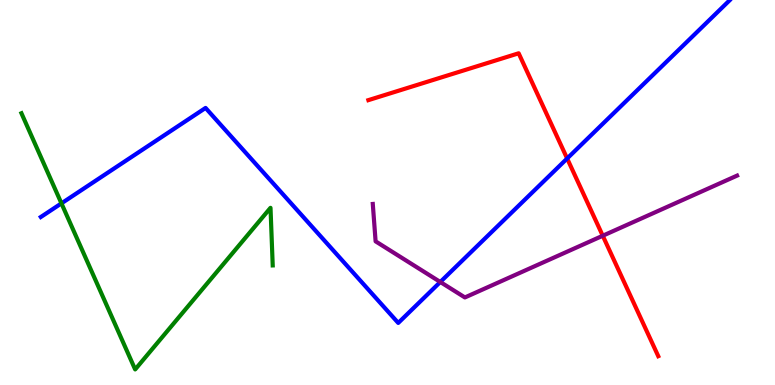[{'lines': ['blue', 'red'], 'intersections': [{'x': 7.32, 'y': 5.88}]}, {'lines': ['green', 'red'], 'intersections': []}, {'lines': ['purple', 'red'], 'intersections': [{'x': 7.78, 'y': 3.88}]}, {'lines': ['blue', 'green'], 'intersections': [{'x': 0.793, 'y': 4.72}]}, {'lines': ['blue', 'purple'], 'intersections': [{'x': 5.68, 'y': 2.68}]}, {'lines': ['green', 'purple'], 'intersections': []}]